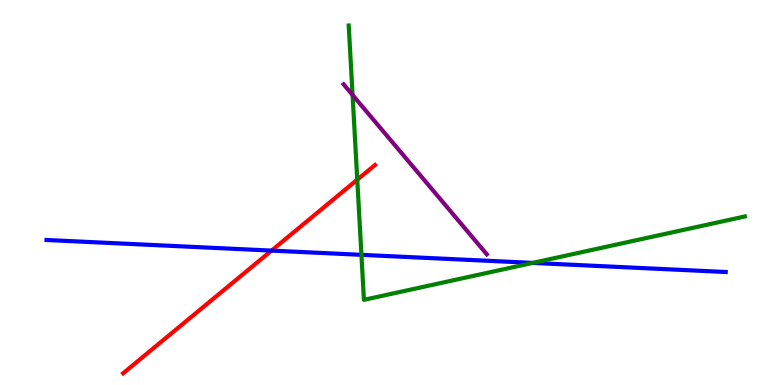[{'lines': ['blue', 'red'], 'intersections': [{'x': 3.5, 'y': 3.49}]}, {'lines': ['green', 'red'], 'intersections': [{'x': 4.61, 'y': 5.33}]}, {'lines': ['purple', 'red'], 'intersections': []}, {'lines': ['blue', 'green'], 'intersections': [{'x': 4.66, 'y': 3.38}, {'x': 6.87, 'y': 3.17}]}, {'lines': ['blue', 'purple'], 'intersections': []}, {'lines': ['green', 'purple'], 'intersections': [{'x': 4.55, 'y': 7.53}]}]